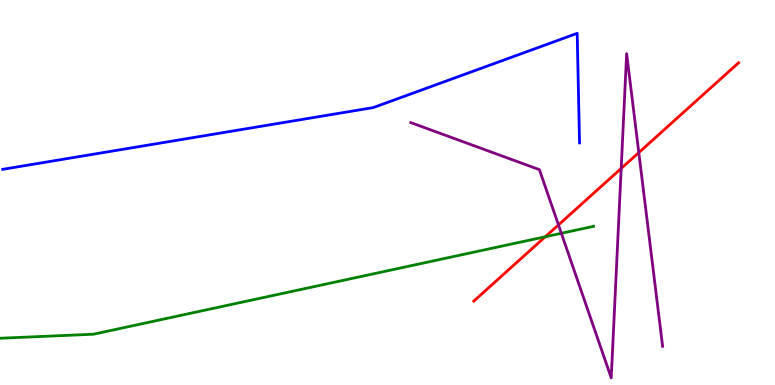[{'lines': ['blue', 'red'], 'intersections': []}, {'lines': ['green', 'red'], 'intersections': [{'x': 7.04, 'y': 3.85}]}, {'lines': ['purple', 'red'], 'intersections': [{'x': 7.21, 'y': 4.16}, {'x': 8.02, 'y': 5.63}, {'x': 8.24, 'y': 6.04}]}, {'lines': ['blue', 'green'], 'intersections': []}, {'lines': ['blue', 'purple'], 'intersections': []}, {'lines': ['green', 'purple'], 'intersections': [{'x': 7.24, 'y': 3.94}]}]